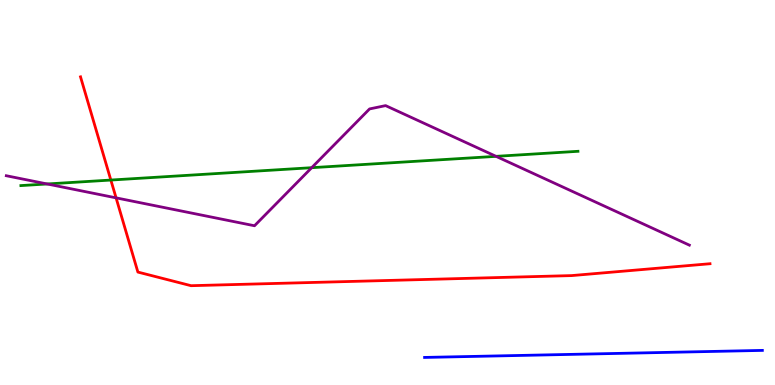[{'lines': ['blue', 'red'], 'intersections': []}, {'lines': ['green', 'red'], 'intersections': [{'x': 1.43, 'y': 5.32}]}, {'lines': ['purple', 'red'], 'intersections': [{'x': 1.5, 'y': 4.86}]}, {'lines': ['blue', 'green'], 'intersections': []}, {'lines': ['blue', 'purple'], 'intersections': []}, {'lines': ['green', 'purple'], 'intersections': [{'x': 0.609, 'y': 5.22}, {'x': 4.02, 'y': 5.64}, {'x': 6.4, 'y': 5.94}]}]